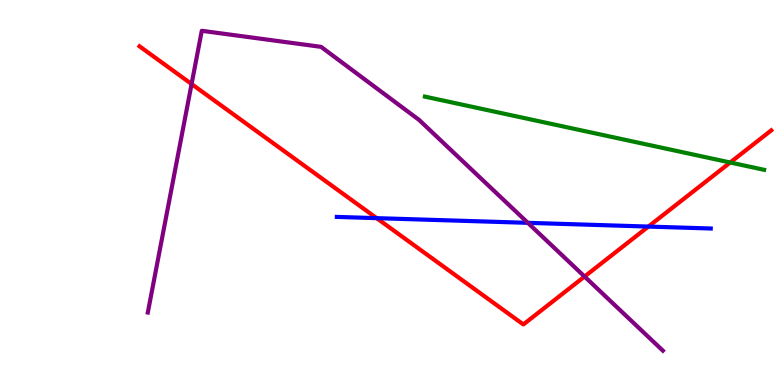[{'lines': ['blue', 'red'], 'intersections': [{'x': 4.86, 'y': 4.33}, {'x': 8.37, 'y': 4.11}]}, {'lines': ['green', 'red'], 'intersections': [{'x': 9.42, 'y': 5.78}]}, {'lines': ['purple', 'red'], 'intersections': [{'x': 2.47, 'y': 7.82}, {'x': 7.54, 'y': 2.82}]}, {'lines': ['blue', 'green'], 'intersections': []}, {'lines': ['blue', 'purple'], 'intersections': [{'x': 6.81, 'y': 4.21}]}, {'lines': ['green', 'purple'], 'intersections': []}]